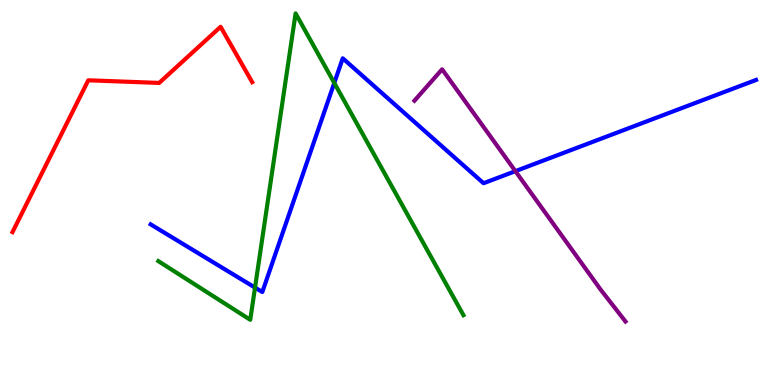[{'lines': ['blue', 'red'], 'intersections': []}, {'lines': ['green', 'red'], 'intersections': []}, {'lines': ['purple', 'red'], 'intersections': []}, {'lines': ['blue', 'green'], 'intersections': [{'x': 3.29, 'y': 2.53}, {'x': 4.31, 'y': 7.85}]}, {'lines': ['blue', 'purple'], 'intersections': [{'x': 6.65, 'y': 5.55}]}, {'lines': ['green', 'purple'], 'intersections': []}]